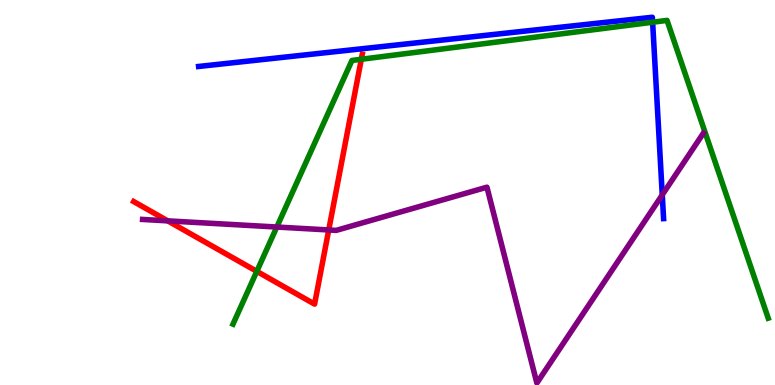[{'lines': ['blue', 'red'], 'intersections': []}, {'lines': ['green', 'red'], 'intersections': [{'x': 3.31, 'y': 2.95}, {'x': 4.66, 'y': 8.46}]}, {'lines': ['purple', 'red'], 'intersections': [{'x': 2.16, 'y': 4.26}, {'x': 4.24, 'y': 4.03}]}, {'lines': ['blue', 'green'], 'intersections': [{'x': 8.42, 'y': 9.42}]}, {'lines': ['blue', 'purple'], 'intersections': [{'x': 8.55, 'y': 4.94}]}, {'lines': ['green', 'purple'], 'intersections': [{'x': 3.57, 'y': 4.1}]}]